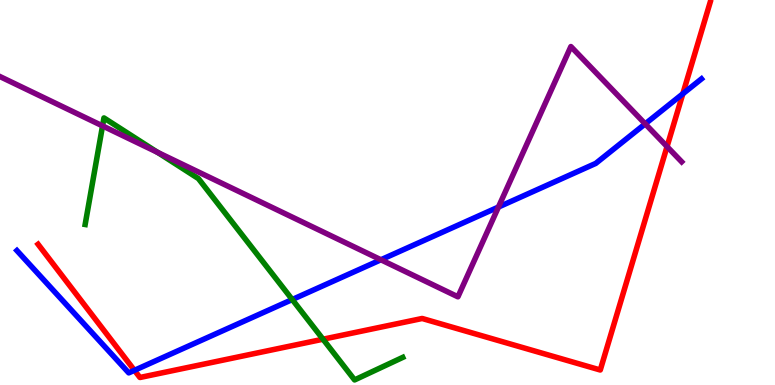[{'lines': ['blue', 'red'], 'intersections': [{'x': 1.73, 'y': 0.381}, {'x': 8.81, 'y': 7.56}]}, {'lines': ['green', 'red'], 'intersections': [{'x': 4.17, 'y': 1.19}]}, {'lines': ['purple', 'red'], 'intersections': [{'x': 8.61, 'y': 6.19}]}, {'lines': ['blue', 'green'], 'intersections': [{'x': 3.77, 'y': 2.22}]}, {'lines': ['blue', 'purple'], 'intersections': [{'x': 4.91, 'y': 3.25}, {'x': 6.43, 'y': 4.62}, {'x': 8.33, 'y': 6.78}]}, {'lines': ['green', 'purple'], 'intersections': [{'x': 1.32, 'y': 6.73}, {'x': 2.03, 'y': 6.04}]}]